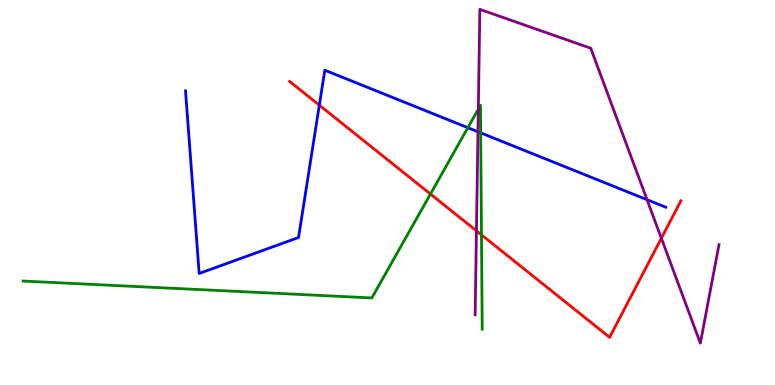[{'lines': ['blue', 'red'], 'intersections': [{'x': 4.12, 'y': 7.27}]}, {'lines': ['green', 'red'], 'intersections': [{'x': 5.55, 'y': 4.96}, {'x': 6.21, 'y': 3.9}]}, {'lines': ['purple', 'red'], 'intersections': [{'x': 6.15, 'y': 4.0}, {'x': 8.53, 'y': 3.81}]}, {'lines': ['blue', 'green'], 'intersections': [{'x': 6.04, 'y': 6.68}, {'x': 6.2, 'y': 6.55}]}, {'lines': ['blue', 'purple'], 'intersections': [{'x': 6.17, 'y': 6.58}, {'x': 8.35, 'y': 4.81}]}, {'lines': ['green', 'purple'], 'intersections': [{'x': 6.17, 'y': 7.17}]}]